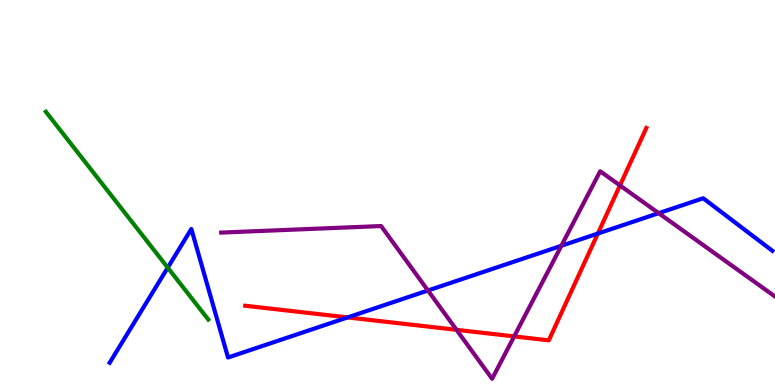[{'lines': ['blue', 'red'], 'intersections': [{'x': 4.49, 'y': 1.76}, {'x': 7.71, 'y': 3.93}]}, {'lines': ['green', 'red'], 'intersections': []}, {'lines': ['purple', 'red'], 'intersections': [{'x': 5.89, 'y': 1.43}, {'x': 6.63, 'y': 1.26}, {'x': 8.0, 'y': 5.18}]}, {'lines': ['blue', 'green'], 'intersections': [{'x': 2.16, 'y': 3.05}]}, {'lines': ['blue', 'purple'], 'intersections': [{'x': 5.52, 'y': 2.45}, {'x': 7.24, 'y': 3.62}, {'x': 8.5, 'y': 4.46}]}, {'lines': ['green', 'purple'], 'intersections': []}]